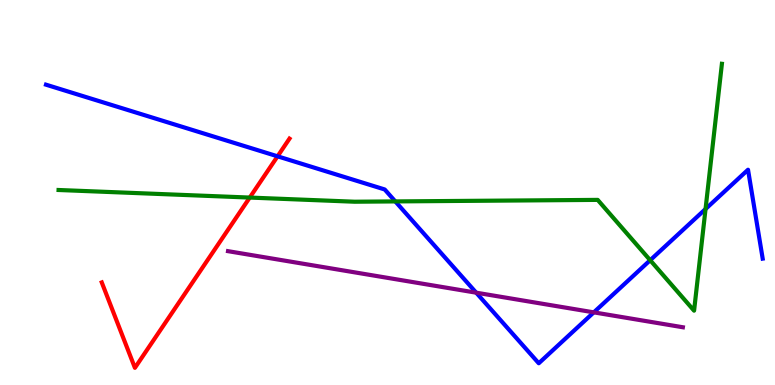[{'lines': ['blue', 'red'], 'intersections': [{'x': 3.58, 'y': 5.94}]}, {'lines': ['green', 'red'], 'intersections': [{'x': 3.22, 'y': 4.87}]}, {'lines': ['purple', 'red'], 'intersections': []}, {'lines': ['blue', 'green'], 'intersections': [{'x': 5.1, 'y': 4.77}, {'x': 8.39, 'y': 3.24}, {'x': 9.1, 'y': 4.57}]}, {'lines': ['blue', 'purple'], 'intersections': [{'x': 6.14, 'y': 2.4}, {'x': 7.66, 'y': 1.89}]}, {'lines': ['green', 'purple'], 'intersections': []}]